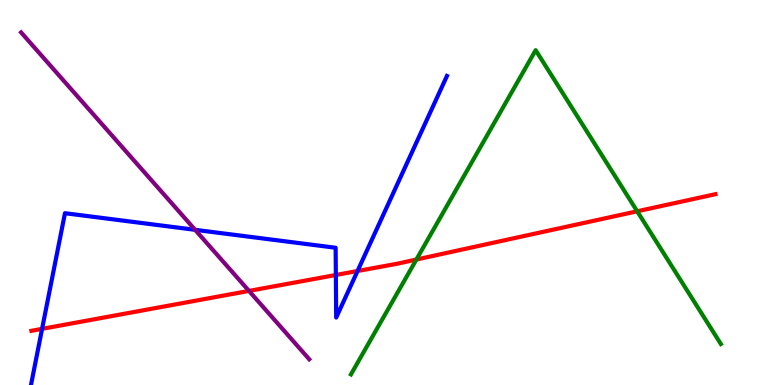[{'lines': ['blue', 'red'], 'intersections': [{'x': 0.543, 'y': 1.46}, {'x': 4.33, 'y': 2.86}, {'x': 4.61, 'y': 2.96}]}, {'lines': ['green', 'red'], 'intersections': [{'x': 5.37, 'y': 3.26}, {'x': 8.22, 'y': 4.51}]}, {'lines': ['purple', 'red'], 'intersections': [{'x': 3.21, 'y': 2.44}]}, {'lines': ['blue', 'green'], 'intersections': []}, {'lines': ['blue', 'purple'], 'intersections': [{'x': 2.52, 'y': 4.03}]}, {'lines': ['green', 'purple'], 'intersections': []}]